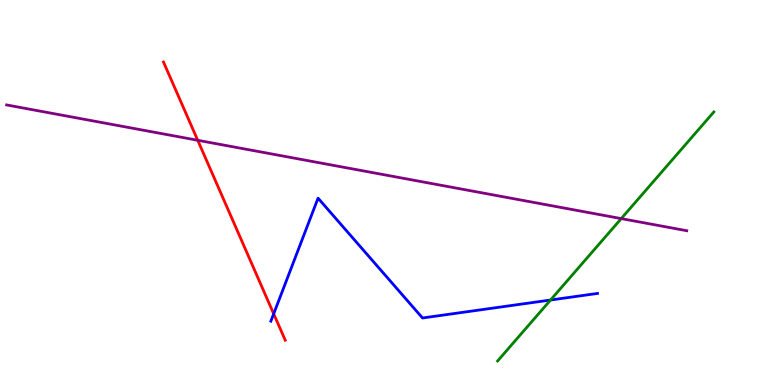[{'lines': ['blue', 'red'], 'intersections': [{'x': 3.53, 'y': 1.85}]}, {'lines': ['green', 'red'], 'intersections': []}, {'lines': ['purple', 'red'], 'intersections': [{'x': 2.55, 'y': 6.36}]}, {'lines': ['blue', 'green'], 'intersections': [{'x': 7.1, 'y': 2.21}]}, {'lines': ['blue', 'purple'], 'intersections': []}, {'lines': ['green', 'purple'], 'intersections': [{'x': 8.02, 'y': 4.32}]}]